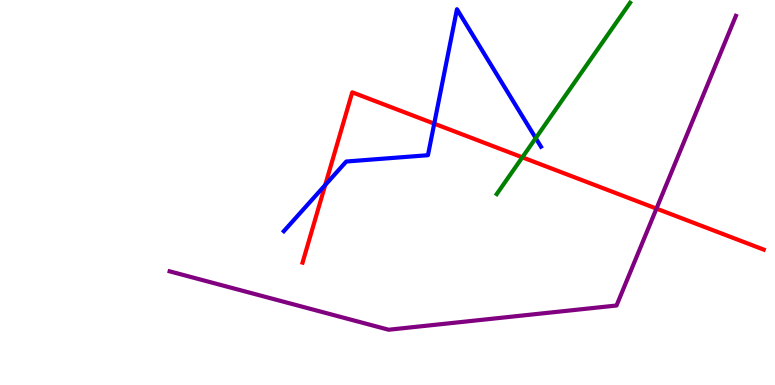[{'lines': ['blue', 'red'], 'intersections': [{'x': 4.2, 'y': 5.19}, {'x': 5.6, 'y': 6.79}]}, {'lines': ['green', 'red'], 'intersections': [{'x': 6.74, 'y': 5.91}]}, {'lines': ['purple', 'red'], 'intersections': [{'x': 8.47, 'y': 4.58}]}, {'lines': ['blue', 'green'], 'intersections': [{'x': 6.91, 'y': 6.41}]}, {'lines': ['blue', 'purple'], 'intersections': []}, {'lines': ['green', 'purple'], 'intersections': []}]